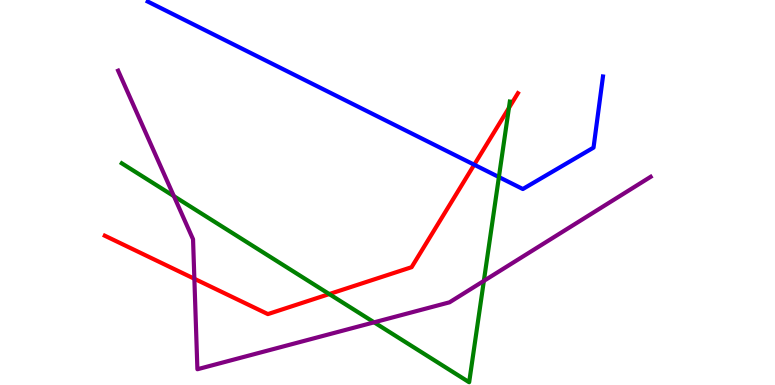[{'lines': ['blue', 'red'], 'intersections': [{'x': 6.12, 'y': 5.72}]}, {'lines': ['green', 'red'], 'intersections': [{'x': 4.25, 'y': 2.36}, {'x': 6.57, 'y': 7.2}]}, {'lines': ['purple', 'red'], 'intersections': [{'x': 2.51, 'y': 2.76}]}, {'lines': ['blue', 'green'], 'intersections': [{'x': 6.44, 'y': 5.4}]}, {'lines': ['blue', 'purple'], 'intersections': []}, {'lines': ['green', 'purple'], 'intersections': [{'x': 2.24, 'y': 4.9}, {'x': 4.83, 'y': 1.63}, {'x': 6.24, 'y': 2.7}]}]